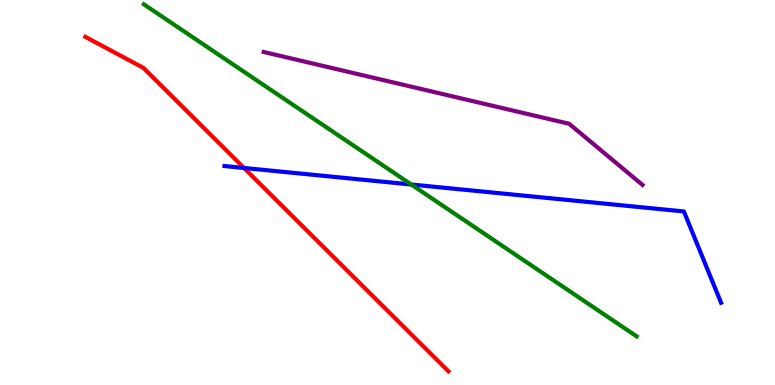[{'lines': ['blue', 'red'], 'intersections': [{'x': 3.15, 'y': 5.64}]}, {'lines': ['green', 'red'], 'intersections': []}, {'lines': ['purple', 'red'], 'intersections': []}, {'lines': ['blue', 'green'], 'intersections': [{'x': 5.31, 'y': 5.21}]}, {'lines': ['blue', 'purple'], 'intersections': []}, {'lines': ['green', 'purple'], 'intersections': []}]